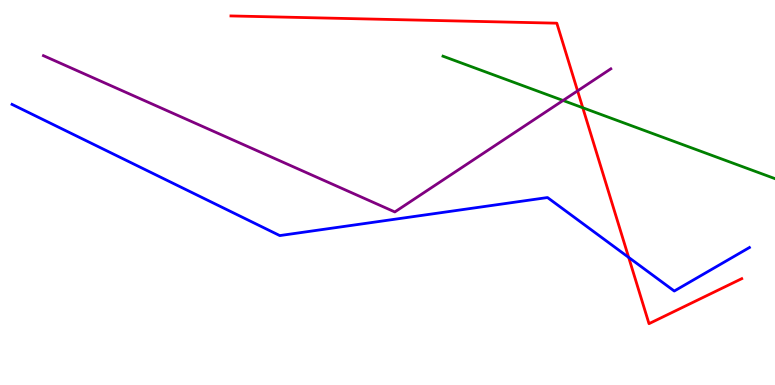[{'lines': ['blue', 'red'], 'intersections': [{'x': 8.11, 'y': 3.31}]}, {'lines': ['green', 'red'], 'intersections': [{'x': 7.52, 'y': 7.2}]}, {'lines': ['purple', 'red'], 'intersections': [{'x': 7.45, 'y': 7.64}]}, {'lines': ['blue', 'green'], 'intersections': []}, {'lines': ['blue', 'purple'], 'intersections': []}, {'lines': ['green', 'purple'], 'intersections': [{'x': 7.27, 'y': 7.39}]}]